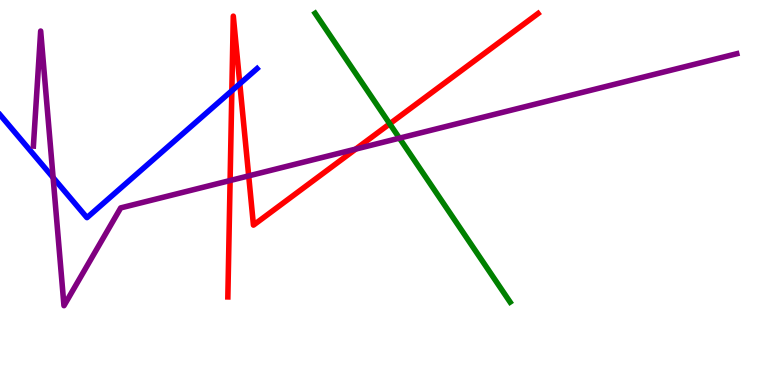[{'lines': ['blue', 'red'], 'intersections': [{'x': 2.99, 'y': 7.64}, {'x': 3.09, 'y': 7.82}]}, {'lines': ['green', 'red'], 'intersections': [{'x': 5.03, 'y': 6.78}]}, {'lines': ['purple', 'red'], 'intersections': [{'x': 2.97, 'y': 5.31}, {'x': 3.21, 'y': 5.43}, {'x': 4.59, 'y': 6.13}]}, {'lines': ['blue', 'green'], 'intersections': []}, {'lines': ['blue', 'purple'], 'intersections': [{'x': 0.685, 'y': 5.39}]}, {'lines': ['green', 'purple'], 'intersections': [{'x': 5.15, 'y': 6.41}]}]